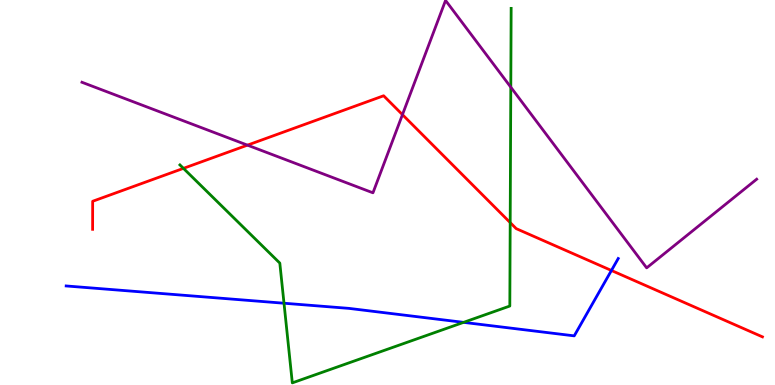[{'lines': ['blue', 'red'], 'intersections': [{'x': 7.89, 'y': 2.97}]}, {'lines': ['green', 'red'], 'intersections': [{'x': 2.37, 'y': 5.63}, {'x': 6.58, 'y': 4.22}]}, {'lines': ['purple', 'red'], 'intersections': [{'x': 3.19, 'y': 6.23}, {'x': 5.19, 'y': 7.02}]}, {'lines': ['blue', 'green'], 'intersections': [{'x': 3.66, 'y': 2.12}, {'x': 5.98, 'y': 1.63}]}, {'lines': ['blue', 'purple'], 'intersections': []}, {'lines': ['green', 'purple'], 'intersections': [{'x': 6.59, 'y': 7.74}]}]